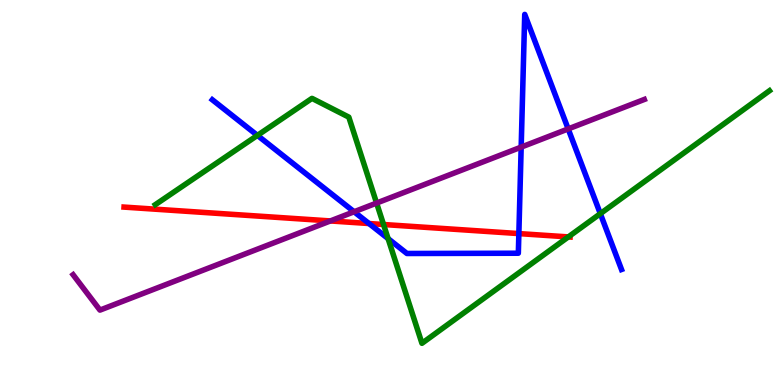[{'lines': ['blue', 'red'], 'intersections': [{'x': 4.76, 'y': 4.19}, {'x': 6.69, 'y': 3.93}]}, {'lines': ['green', 'red'], 'intersections': [{'x': 4.95, 'y': 4.17}, {'x': 7.33, 'y': 3.85}]}, {'lines': ['purple', 'red'], 'intersections': [{'x': 4.26, 'y': 4.26}]}, {'lines': ['blue', 'green'], 'intersections': [{'x': 3.32, 'y': 6.48}, {'x': 5.01, 'y': 3.8}, {'x': 7.75, 'y': 4.45}]}, {'lines': ['blue', 'purple'], 'intersections': [{'x': 4.57, 'y': 4.5}, {'x': 6.72, 'y': 6.18}, {'x': 7.33, 'y': 6.65}]}, {'lines': ['green', 'purple'], 'intersections': [{'x': 4.86, 'y': 4.73}]}]